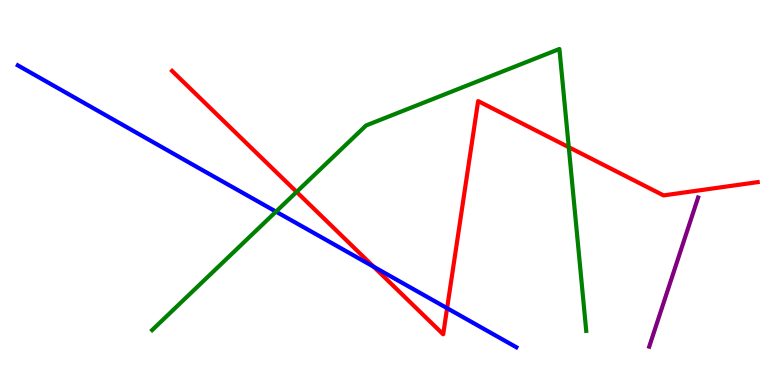[{'lines': ['blue', 'red'], 'intersections': [{'x': 4.82, 'y': 3.07}, {'x': 5.77, 'y': 2.0}]}, {'lines': ['green', 'red'], 'intersections': [{'x': 3.83, 'y': 5.02}, {'x': 7.34, 'y': 6.18}]}, {'lines': ['purple', 'red'], 'intersections': []}, {'lines': ['blue', 'green'], 'intersections': [{'x': 3.56, 'y': 4.5}]}, {'lines': ['blue', 'purple'], 'intersections': []}, {'lines': ['green', 'purple'], 'intersections': []}]